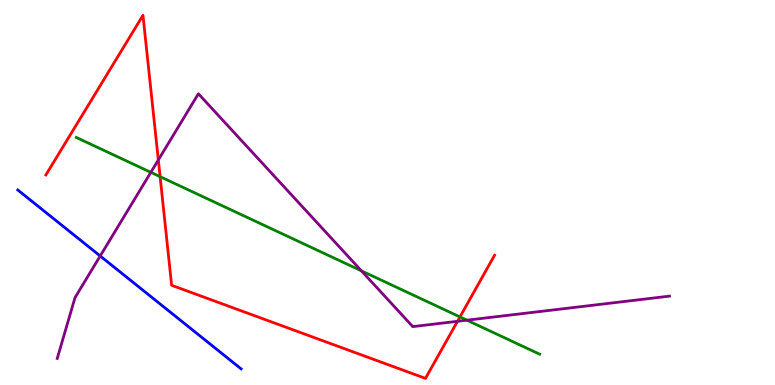[{'lines': ['blue', 'red'], 'intersections': []}, {'lines': ['green', 'red'], 'intersections': [{'x': 2.07, 'y': 5.41}, {'x': 5.93, 'y': 1.77}]}, {'lines': ['purple', 'red'], 'intersections': [{'x': 2.04, 'y': 5.85}, {'x': 5.9, 'y': 1.65}]}, {'lines': ['blue', 'green'], 'intersections': []}, {'lines': ['blue', 'purple'], 'intersections': [{'x': 1.29, 'y': 3.35}]}, {'lines': ['green', 'purple'], 'intersections': [{'x': 1.95, 'y': 5.52}, {'x': 4.66, 'y': 2.97}, {'x': 6.02, 'y': 1.68}]}]